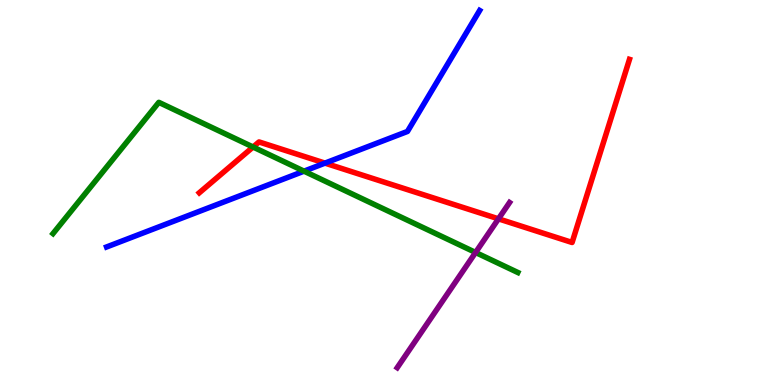[{'lines': ['blue', 'red'], 'intersections': [{'x': 4.19, 'y': 5.76}]}, {'lines': ['green', 'red'], 'intersections': [{'x': 3.27, 'y': 6.18}]}, {'lines': ['purple', 'red'], 'intersections': [{'x': 6.43, 'y': 4.32}]}, {'lines': ['blue', 'green'], 'intersections': [{'x': 3.92, 'y': 5.55}]}, {'lines': ['blue', 'purple'], 'intersections': []}, {'lines': ['green', 'purple'], 'intersections': [{'x': 6.14, 'y': 3.44}]}]